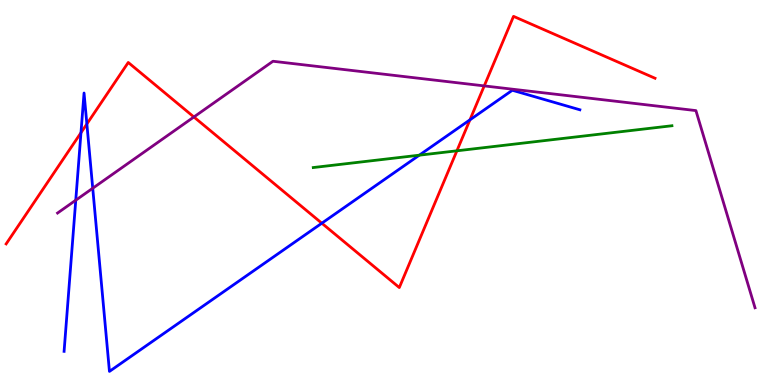[{'lines': ['blue', 'red'], 'intersections': [{'x': 1.04, 'y': 6.55}, {'x': 1.12, 'y': 6.78}, {'x': 4.15, 'y': 4.2}, {'x': 6.06, 'y': 6.89}]}, {'lines': ['green', 'red'], 'intersections': [{'x': 5.9, 'y': 6.08}]}, {'lines': ['purple', 'red'], 'intersections': [{'x': 2.5, 'y': 6.96}, {'x': 6.25, 'y': 7.77}]}, {'lines': ['blue', 'green'], 'intersections': [{'x': 5.41, 'y': 5.97}]}, {'lines': ['blue', 'purple'], 'intersections': [{'x': 0.978, 'y': 4.8}, {'x': 1.2, 'y': 5.11}]}, {'lines': ['green', 'purple'], 'intersections': []}]